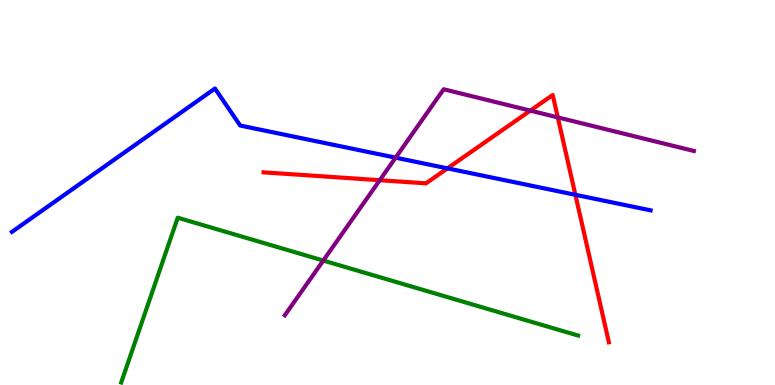[{'lines': ['blue', 'red'], 'intersections': [{'x': 5.77, 'y': 5.63}, {'x': 7.42, 'y': 4.94}]}, {'lines': ['green', 'red'], 'intersections': []}, {'lines': ['purple', 'red'], 'intersections': [{'x': 4.9, 'y': 5.32}, {'x': 6.84, 'y': 7.13}, {'x': 7.2, 'y': 6.95}]}, {'lines': ['blue', 'green'], 'intersections': []}, {'lines': ['blue', 'purple'], 'intersections': [{'x': 5.1, 'y': 5.91}]}, {'lines': ['green', 'purple'], 'intersections': [{'x': 4.17, 'y': 3.23}]}]